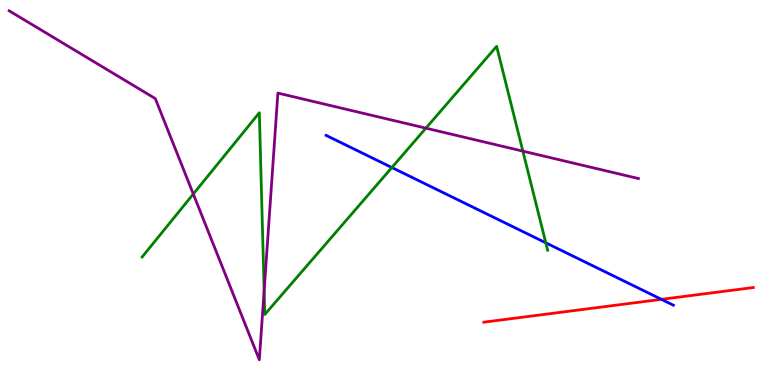[{'lines': ['blue', 'red'], 'intersections': [{'x': 8.53, 'y': 2.22}]}, {'lines': ['green', 'red'], 'intersections': []}, {'lines': ['purple', 'red'], 'intersections': []}, {'lines': ['blue', 'green'], 'intersections': [{'x': 5.06, 'y': 5.65}, {'x': 7.04, 'y': 3.69}]}, {'lines': ['blue', 'purple'], 'intersections': []}, {'lines': ['green', 'purple'], 'intersections': [{'x': 2.49, 'y': 4.96}, {'x': 3.41, 'y': 2.45}, {'x': 5.5, 'y': 6.67}, {'x': 6.75, 'y': 6.07}]}]